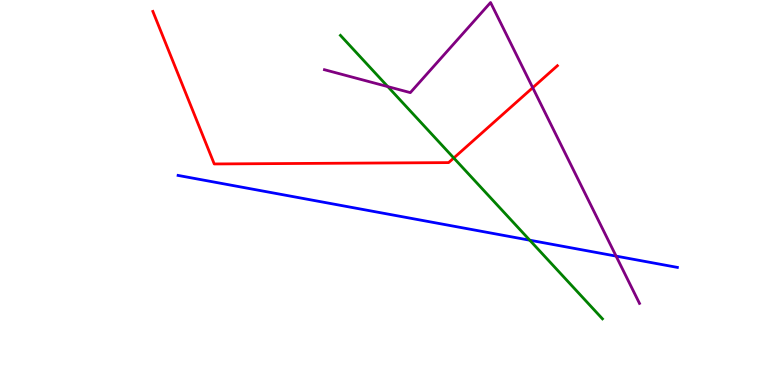[{'lines': ['blue', 'red'], 'intersections': []}, {'lines': ['green', 'red'], 'intersections': [{'x': 5.86, 'y': 5.9}]}, {'lines': ['purple', 'red'], 'intersections': [{'x': 6.87, 'y': 7.72}]}, {'lines': ['blue', 'green'], 'intersections': [{'x': 6.84, 'y': 3.76}]}, {'lines': ['blue', 'purple'], 'intersections': [{'x': 7.95, 'y': 3.35}]}, {'lines': ['green', 'purple'], 'intersections': [{'x': 5.0, 'y': 7.75}]}]